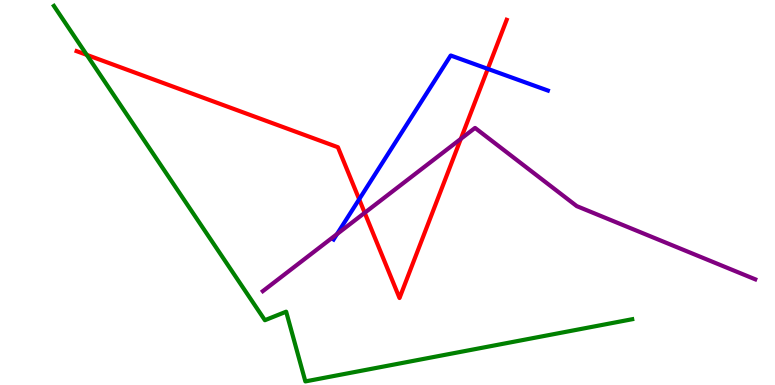[{'lines': ['blue', 'red'], 'intersections': [{'x': 4.63, 'y': 4.82}, {'x': 6.29, 'y': 8.21}]}, {'lines': ['green', 'red'], 'intersections': [{'x': 1.12, 'y': 8.57}]}, {'lines': ['purple', 'red'], 'intersections': [{'x': 4.71, 'y': 4.47}, {'x': 5.95, 'y': 6.39}]}, {'lines': ['blue', 'green'], 'intersections': []}, {'lines': ['blue', 'purple'], 'intersections': [{'x': 4.35, 'y': 3.92}]}, {'lines': ['green', 'purple'], 'intersections': []}]